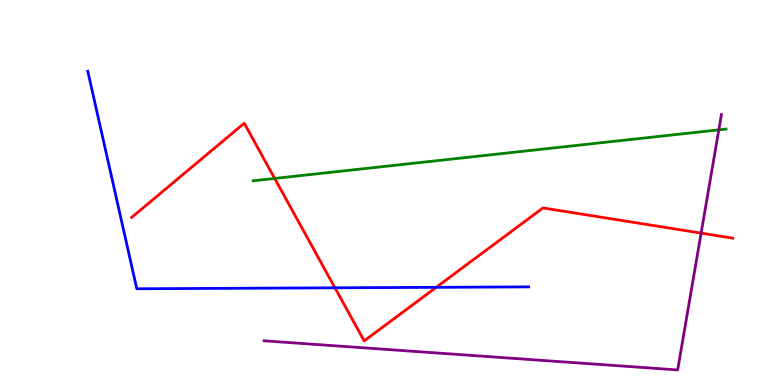[{'lines': ['blue', 'red'], 'intersections': [{'x': 4.32, 'y': 2.52}, {'x': 5.63, 'y': 2.54}]}, {'lines': ['green', 'red'], 'intersections': [{'x': 3.54, 'y': 5.37}]}, {'lines': ['purple', 'red'], 'intersections': [{'x': 9.05, 'y': 3.94}]}, {'lines': ['blue', 'green'], 'intersections': []}, {'lines': ['blue', 'purple'], 'intersections': []}, {'lines': ['green', 'purple'], 'intersections': [{'x': 9.28, 'y': 6.63}]}]